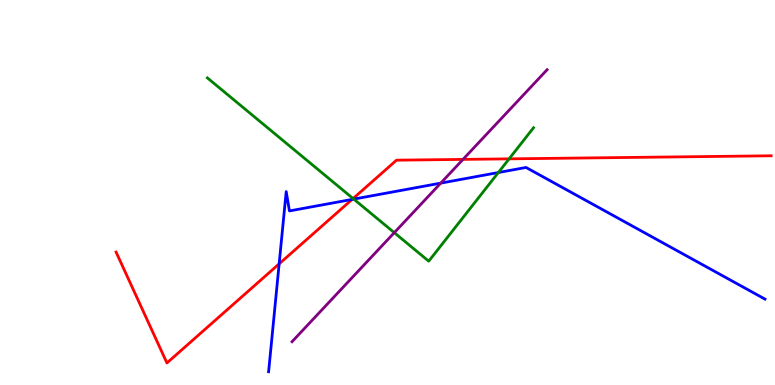[{'lines': ['blue', 'red'], 'intersections': [{'x': 3.6, 'y': 3.15}, {'x': 4.54, 'y': 4.82}]}, {'lines': ['green', 'red'], 'intersections': [{'x': 4.56, 'y': 4.84}, {'x': 6.57, 'y': 5.87}]}, {'lines': ['purple', 'red'], 'intersections': [{'x': 5.97, 'y': 5.86}]}, {'lines': ['blue', 'green'], 'intersections': [{'x': 4.56, 'y': 4.83}, {'x': 6.43, 'y': 5.52}]}, {'lines': ['blue', 'purple'], 'intersections': [{'x': 5.69, 'y': 5.24}]}, {'lines': ['green', 'purple'], 'intersections': [{'x': 5.09, 'y': 3.96}]}]